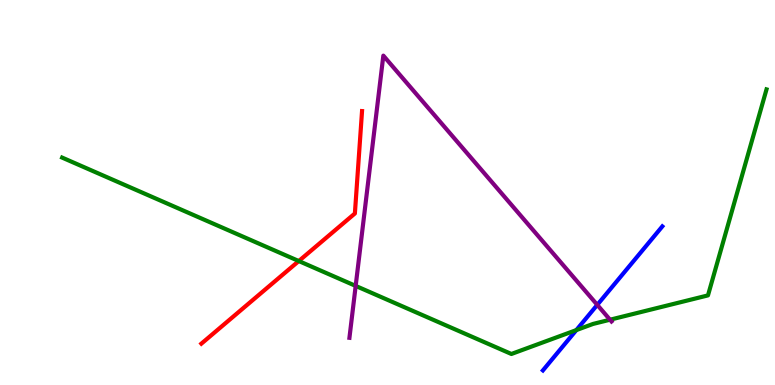[{'lines': ['blue', 'red'], 'intersections': []}, {'lines': ['green', 'red'], 'intersections': [{'x': 3.86, 'y': 3.22}]}, {'lines': ['purple', 'red'], 'intersections': []}, {'lines': ['blue', 'green'], 'intersections': [{'x': 7.44, 'y': 1.43}]}, {'lines': ['blue', 'purple'], 'intersections': [{'x': 7.71, 'y': 2.08}]}, {'lines': ['green', 'purple'], 'intersections': [{'x': 4.59, 'y': 2.57}, {'x': 7.87, 'y': 1.7}]}]